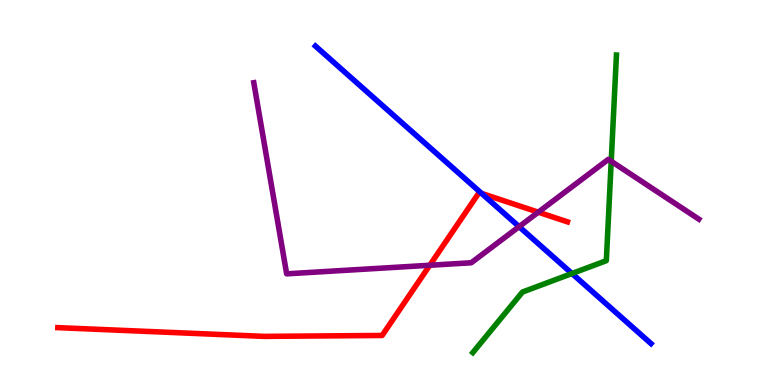[{'lines': ['blue', 'red'], 'intersections': [{'x': 6.21, 'y': 4.98}]}, {'lines': ['green', 'red'], 'intersections': []}, {'lines': ['purple', 'red'], 'intersections': [{'x': 5.55, 'y': 3.11}, {'x': 6.95, 'y': 4.49}]}, {'lines': ['blue', 'green'], 'intersections': [{'x': 7.38, 'y': 2.9}]}, {'lines': ['blue', 'purple'], 'intersections': [{'x': 6.7, 'y': 4.11}]}, {'lines': ['green', 'purple'], 'intersections': [{'x': 7.89, 'y': 5.81}]}]